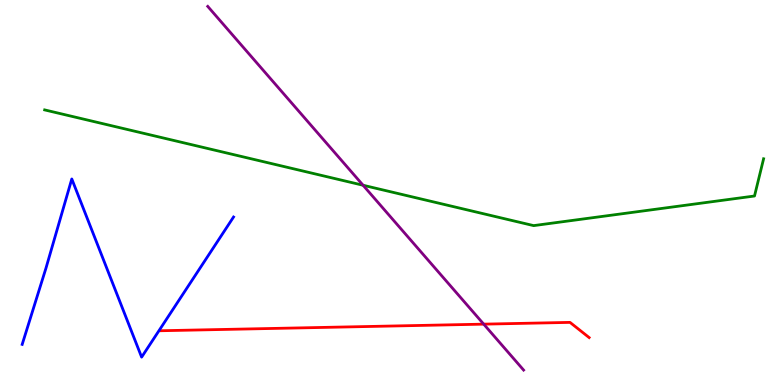[{'lines': ['blue', 'red'], 'intersections': []}, {'lines': ['green', 'red'], 'intersections': []}, {'lines': ['purple', 'red'], 'intersections': [{'x': 6.24, 'y': 1.58}]}, {'lines': ['blue', 'green'], 'intersections': []}, {'lines': ['blue', 'purple'], 'intersections': []}, {'lines': ['green', 'purple'], 'intersections': [{'x': 4.68, 'y': 5.19}]}]